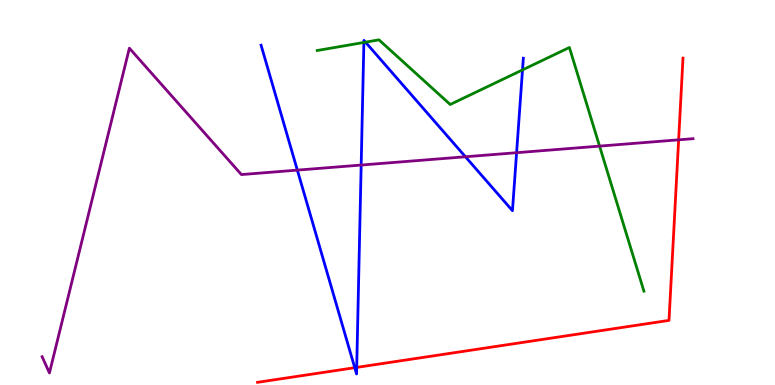[{'lines': ['blue', 'red'], 'intersections': [{'x': 4.58, 'y': 0.449}, {'x': 4.6, 'y': 0.457}]}, {'lines': ['green', 'red'], 'intersections': []}, {'lines': ['purple', 'red'], 'intersections': [{'x': 8.76, 'y': 6.37}]}, {'lines': ['blue', 'green'], 'intersections': [{'x': 4.7, 'y': 8.9}, {'x': 4.72, 'y': 8.9}, {'x': 6.74, 'y': 8.18}]}, {'lines': ['blue', 'purple'], 'intersections': [{'x': 3.84, 'y': 5.58}, {'x': 4.66, 'y': 5.71}, {'x': 6.01, 'y': 5.93}, {'x': 6.67, 'y': 6.03}]}, {'lines': ['green', 'purple'], 'intersections': [{'x': 7.74, 'y': 6.2}]}]